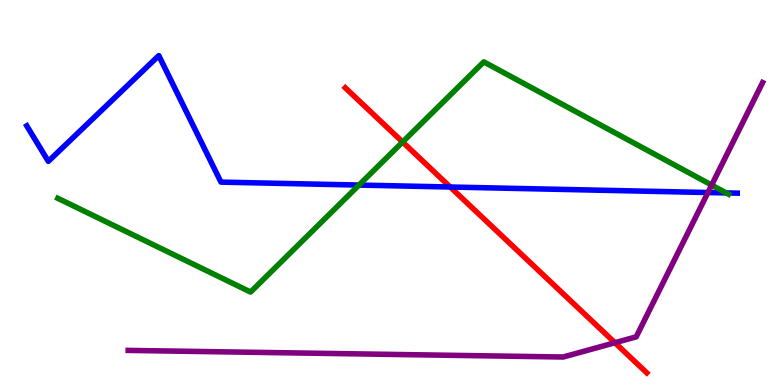[{'lines': ['blue', 'red'], 'intersections': [{'x': 5.81, 'y': 5.14}]}, {'lines': ['green', 'red'], 'intersections': [{'x': 5.2, 'y': 6.31}]}, {'lines': ['purple', 'red'], 'intersections': [{'x': 7.93, 'y': 1.1}]}, {'lines': ['blue', 'green'], 'intersections': [{'x': 4.63, 'y': 5.19}, {'x': 9.37, 'y': 4.99}]}, {'lines': ['blue', 'purple'], 'intersections': [{'x': 9.13, 'y': 5.0}]}, {'lines': ['green', 'purple'], 'intersections': [{'x': 9.18, 'y': 5.19}]}]